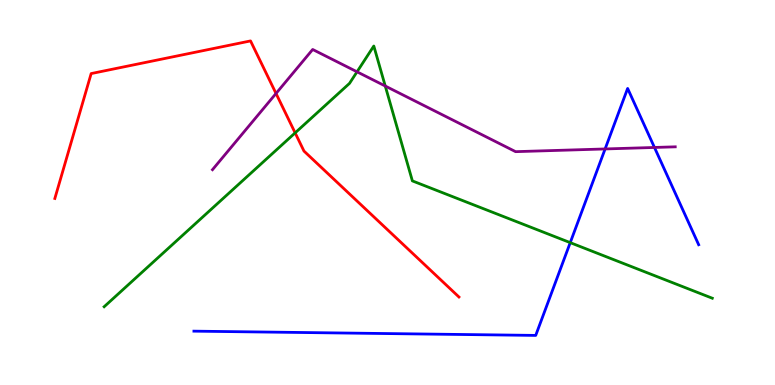[{'lines': ['blue', 'red'], 'intersections': []}, {'lines': ['green', 'red'], 'intersections': [{'x': 3.81, 'y': 6.55}]}, {'lines': ['purple', 'red'], 'intersections': [{'x': 3.56, 'y': 7.57}]}, {'lines': ['blue', 'green'], 'intersections': [{'x': 7.36, 'y': 3.7}]}, {'lines': ['blue', 'purple'], 'intersections': [{'x': 7.81, 'y': 6.13}, {'x': 8.44, 'y': 6.17}]}, {'lines': ['green', 'purple'], 'intersections': [{'x': 4.61, 'y': 8.13}, {'x': 4.97, 'y': 7.77}]}]